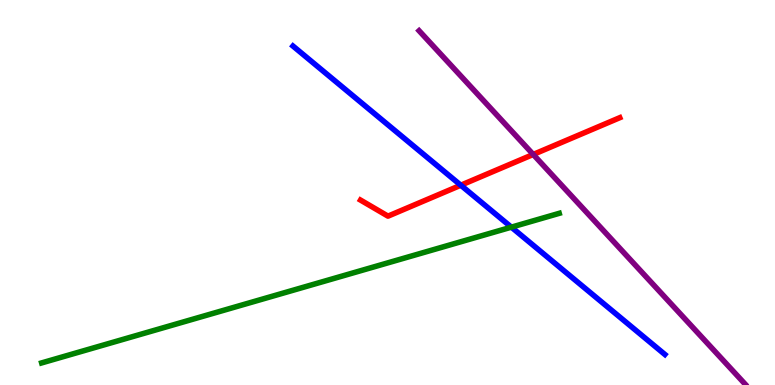[{'lines': ['blue', 'red'], 'intersections': [{'x': 5.95, 'y': 5.19}]}, {'lines': ['green', 'red'], 'intersections': []}, {'lines': ['purple', 'red'], 'intersections': [{'x': 6.88, 'y': 5.99}]}, {'lines': ['blue', 'green'], 'intersections': [{'x': 6.6, 'y': 4.1}]}, {'lines': ['blue', 'purple'], 'intersections': []}, {'lines': ['green', 'purple'], 'intersections': []}]